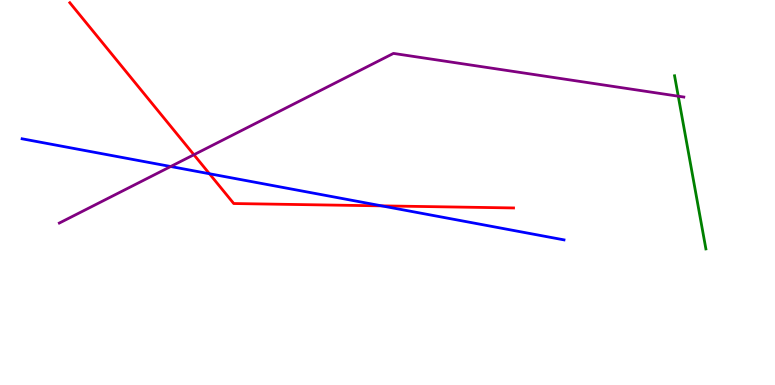[{'lines': ['blue', 'red'], 'intersections': [{'x': 2.7, 'y': 5.49}, {'x': 4.92, 'y': 4.65}]}, {'lines': ['green', 'red'], 'intersections': []}, {'lines': ['purple', 'red'], 'intersections': [{'x': 2.5, 'y': 5.98}]}, {'lines': ['blue', 'green'], 'intersections': []}, {'lines': ['blue', 'purple'], 'intersections': [{'x': 2.2, 'y': 5.68}]}, {'lines': ['green', 'purple'], 'intersections': [{'x': 8.75, 'y': 7.5}]}]